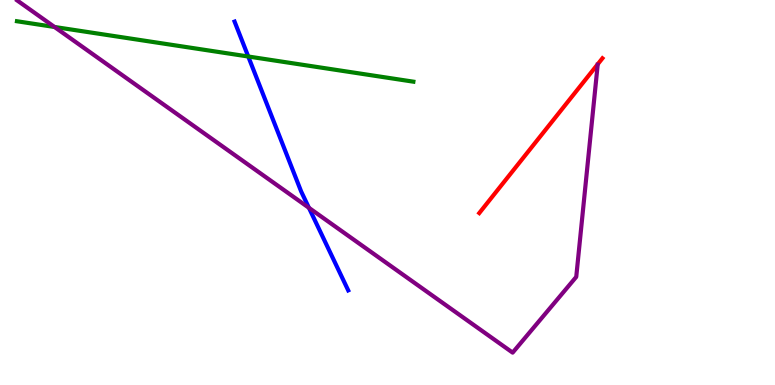[{'lines': ['blue', 'red'], 'intersections': []}, {'lines': ['green', 'red'], 'intersections': []}, {'lines': ['purple', 'red'], 'intersections': []}, {'lines': ['blue', 'green'], 'intersections': [{'x': 3.2, 'y': 8.53}]}, {'lines': ['blue', 'purple'], 'intersections': [{'x': 3.99, 'y': 4.6}]}, {'lines': ['green', 'purple'], 'intersections': [{'x': 0.703, 'y': 9.3}]}]